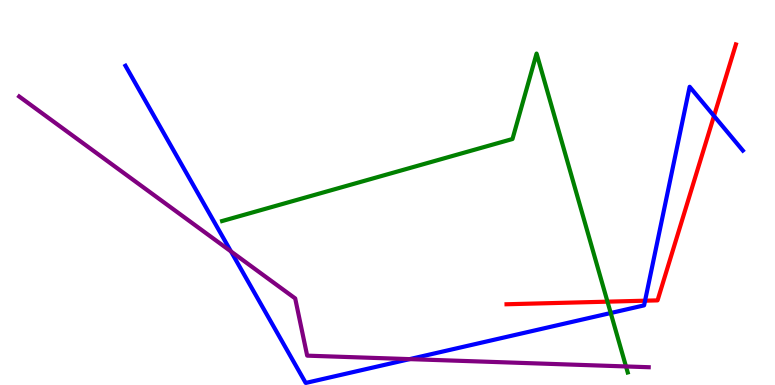[{'lines': ['blue', 'red'], 'intersections': [{'x': 8.32, 'y': 2.19}, {'x': 9.21, 'y': 6.99}]}, {'lines': ['green', 'red'], 'intersections': [{'x': 7.84, 'y': 2.16}]}, {'lines': ['purple', 'red'], 'intersections': []}, {'lines': ['blue', 'green'], 'intersections': [{'x': 7.88, 'y': 1.87}]}, {'lines': ['blue', 'purple'], 'intersections': [{'x': 2.98, 'y': 3.47}, {'x': 5.29, 'y': 0.672}]}, {'lines': ['green', 'purple'], 'intersections': [{'x': 8.08, 'y': 0.482}]}]